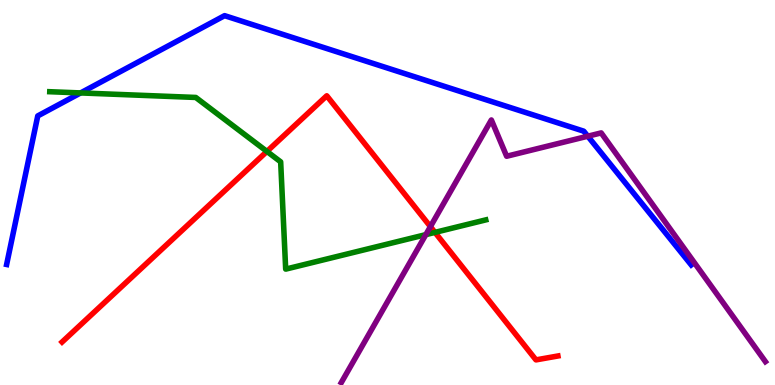[{'lines': ['blue', 'red'], 'intersections': []}, {'lines': ['green', 'red'], 'intersections': [{'x': 3.44, 'y': 6.07}, {'x': 5.61, 'y': 3.96}]}, {'lines': ['purple', 'red'], 'intersections': [{'x': 5.55, 'y': 4.11}]}, {'lines': ['blue', 'green'], 'intersections': [{'x': 1.04, 'y': 7.59}]}, {'lines': ['blue', 'purple'], 'intersections': [{'x': 7.58, 'y': 6.46}]}, {'lines': ['green', 'purple'], 'intersections': [{'x': 5.49, 'y': 3.91}]}]